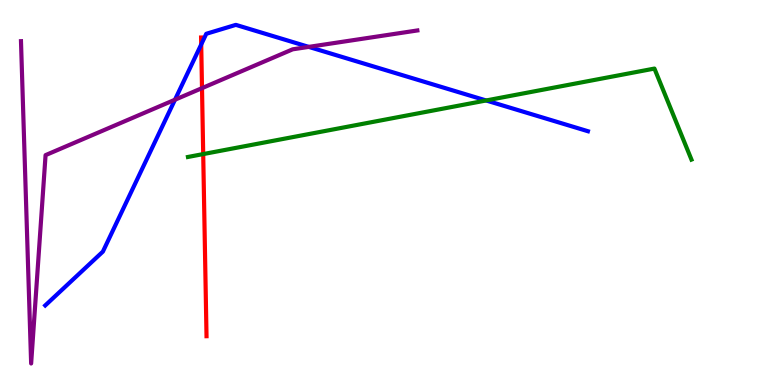[{'lines': ['blue', 'red'], 'intersections': [{'x': 2.6, 'y': 8.85}]}, {'lines': ['green', 'red'], 'intersections': [{'x': 2.62, 'y': 6.0}]}, {'lines': ['purple', 'red'], 'intersections': [{'x': 2.61, 'y': 7.71}]}, {'lines': ['blue', 'green'], 'intersections': [{'x': 6.27, 'y': 7.39}]}, {'lines': ['blue', 'purple'], 'intersections': [{'x': 2.26, 'y': 7.41}, {'x': 3.98, 'y': 8.78}]}, {'lines': ['green', 'purple'], 'intersections': []}]